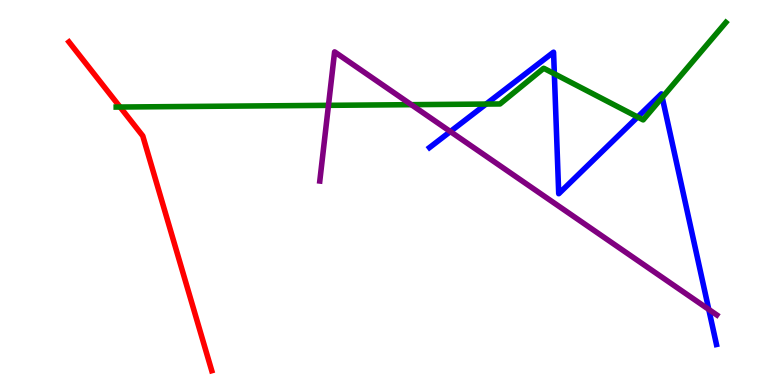[{'lines': ['blue', 'red'], 'intersections': []}, {'lines': ['green', 'red'], 'intersections': [{'x': 1.55, 'y': 7.22}]}, {'lines': ['purple', 'red'], 'intersections': []}, {'lines': ['blue', 'green'], 'intersections': [{'x': 6.27, 'y': 7.3}, {'x': 7.15, 'y': 8.08}, {'x': 8.23, 'y': 6.96}, {'x': 8.54, 'y': 7.47}]}, {'lines': ['blue', 'purple'], 'intersections': [{'x': 5.81, 'y': 6.58}, {'x': 9.15, 'y': 1.96}]}, {'lines': ['green', 'purple'], 'intersections': [{'x': 4.24, 'y': 7.26}, {'x': 5.31, 'y': 7.28}]}]